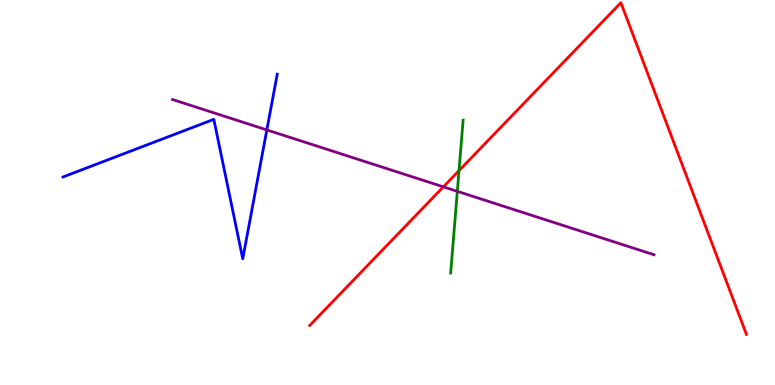[{'lines': ['blue', 'red'], 'intersections': []}, {'lines': ['green', 'red'], 'intersections': [{'x': 5.92, 'y': 5.57}]}, {'lines': ['purple', 'red'], 'intersections': [{'x': 5.72, 'y': 5.15}]}, {'lines': ['blue', 'green'], 'intersections': []}, {'lines': ['blue', 'purple'], 'intersections': [{'x': 3.44, 'y': 6.63}]}, {'lines': ['green', 'purple'], 'intersections': [{'x': 5.9, 'y': 5.03}]}]